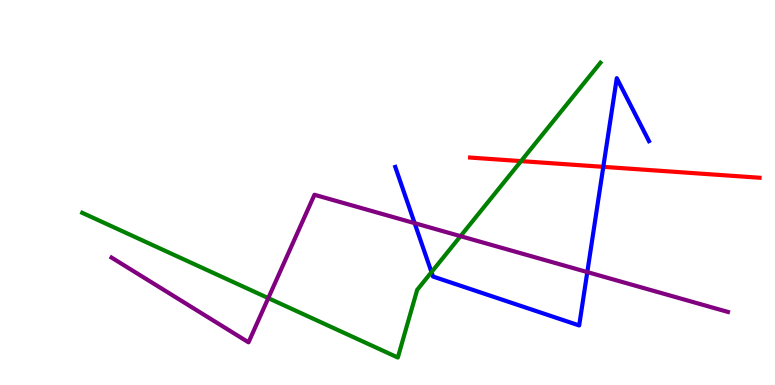[{'lines': ['blue', 'red'], 'intersections': [{'x': 7.78, 'y': 5.67}]}, {'lines': ['green', 'red'], 'intersections': [{'x': 6.72, 'y': 5.82}]}, {'lines': ['purple', 'red'], 'intersections': []}, {'lines': ['blue', 'green'], 'intersections': [{'x': 5.57, 'y': 2.93}]}, {'lines': ['blue', 'purple'], 'intersections': [{'x': 5.35, 'y': 4.2}, {'x': 7.58, 'y': 2.93}]}, {'lines': ['green', 'purple'], 'intersections': [{'x': 3.46, 'y': 2.26}, {'x': 5.94, 'y': 3.87}]}]